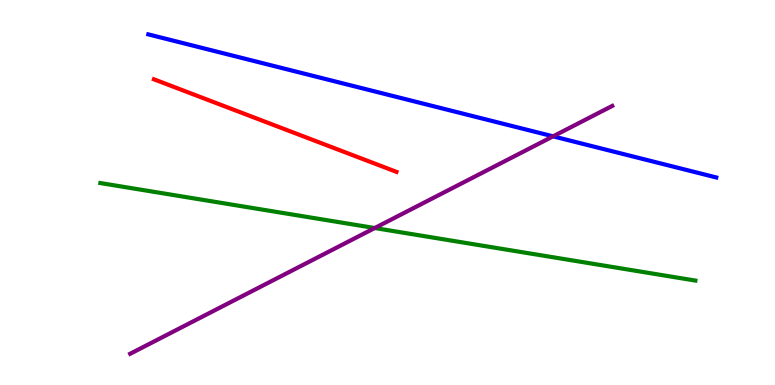[{'lines': ['blue', 'red'], 'intersections': []}, {'lines': ['green', 'red'], 'intersections': []}, {'lines': ['purple', 'red'], 'intersections': []}, {'lines': ['blue', 'green'], 'intersections': []}, {'lines': ['blue', 'purple'], 'intersections': [{'x': 7.14, 'y': 6.46}]}, {'lines': ['green', 'purple'], 'intersections': [{'x': 4.84, 'y': 4.08}]}]